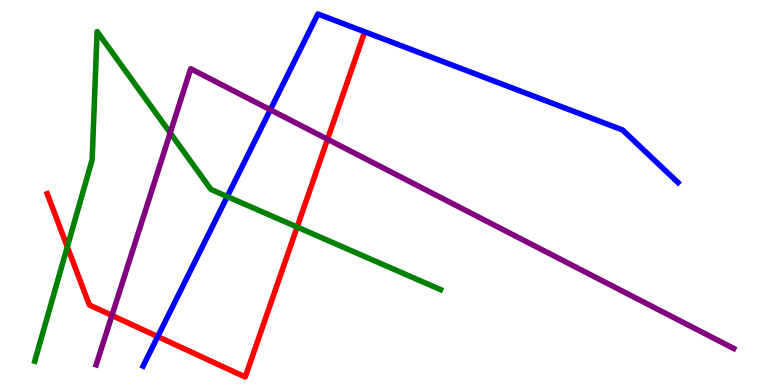[{'lines': ['blue', 'red'], 'intersections': [{'x': 2.04, 'y': 1.26}]}, {'lines': ['green', 'red'], 'intersections': [{'x': 0.869, 'y': 3.59}, {'x': 3.83, 'y': 4.1}]}, {'lines': ['purple', 'red'], 'intersections': [{'x': 1.44, 'y': 1.81}, {'x': 4.23, 'y': 6.38}]}, {'lines': ['blue', 'green'], 'intersections': [{'x': 2.93, 'y': 4.89}]}, {'lines': ['blue', 'purple'], 'intersections': [{'x': 3.49, 'y': 7.15}]}, {'lines': ['green', 'purple'], 'intersections': [{'x': 2.2, 'y': 6.55}]}]